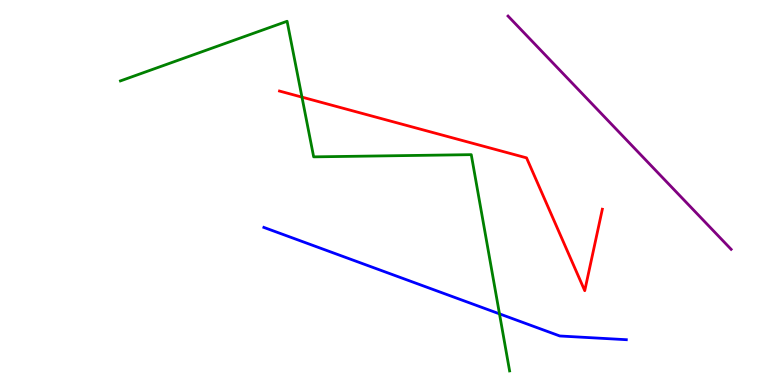[{'lines': ['blue', 'red'], 'intersections': []}, {'lines': ['green', 'red'], 'intersections': [{'x': 3.9, 'y': 7.48}]}, {'lines': ['purple', 'red'], 'intersections': []}, {'lines': ['blue', 'green'], 'intersections': [{'x': 6.44, 'y': 1.85}]}, {'lines': ['blue', 'purple'], 'intersections': []}, {'lines': ['green', 'purple'], 'intersections': []}]